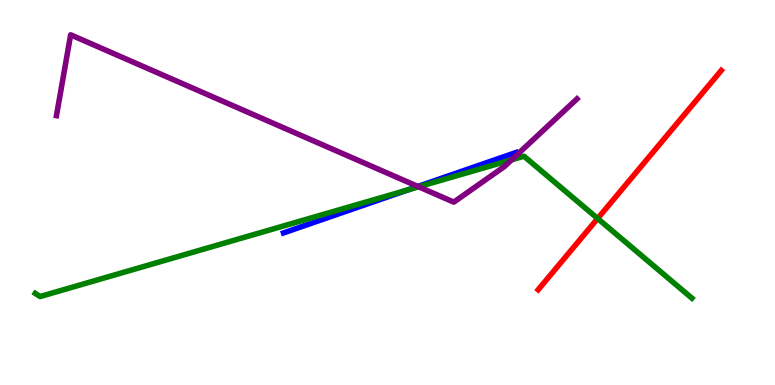[{'lines': ['blue', 'red'], 'intersections': []}, {'lines': ['green', 'red'], 'intersections': [{'x': 7.71, 'y': 4.32}]}, {'lines': ['purple', 'red'], 'intersections': []}, {'lines': ['blue', 'green'], 'intersections': [{'x': 5.27, 'y': 5.07}]}, {'lines': ['blue', 'purple'], 'intersections': [{'x': 5.39, 'y': 5.16}]}, {'lines': ['green', 'purple'], 'intersections': [{'x': 5.4, 'y': 5.15}, {'x': 6.6, 'y': 5.85}]}]